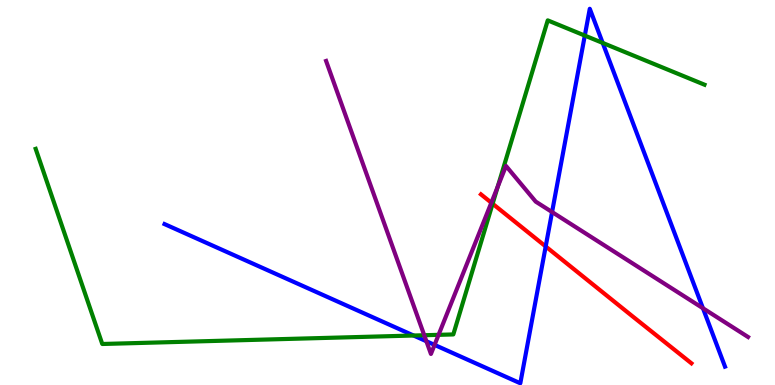[{'lines': ['blue', 'red'], 'intersections': [{'x': 7.04, 'y': 3.6}]}, {'lines': ['green', 'red'], 'intersections': [{'x': 6.36, 'y': 4.71}]}, {'lines': ['purple', 'red'], 'intersections': [{'x': 6.34, 'y': 4.73}]}, {'lines': ['blue', 'green'], 'intersections': [{'x': 5.34, 'y': 1.29}, {'x': 7.55, 'y': 9.08}, {'x': 7.78, 'y': 8.89}]}, {'lines': ['blue', 'purple'], 'intersections': [{'x': 5.5, 'y': 1.14}, {'x': 5.61, 'y': 1.04}, {'x': 7.12, 'y': 4.49}, {'x': 9.07, 'y': 1.99}]}, {'lines': ['green', 'purple'], 'intersections': [{'x': 5.47, 'y': 1.29}, {'x': 5.66, 'y': 1.3}, {'x': 6.42, 'y': 5.15}]}]